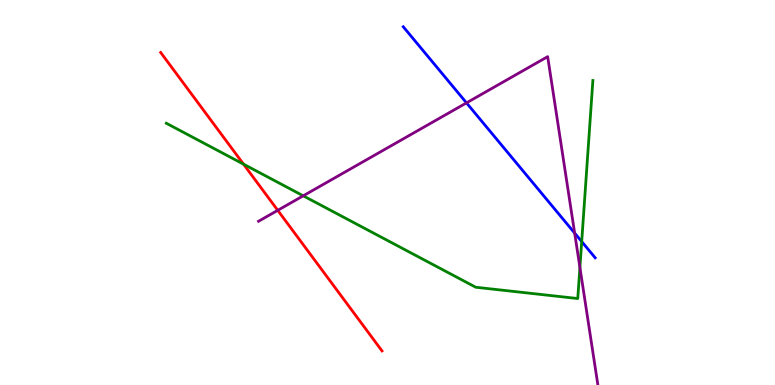[{'lines': ['blue', 'red'], 'intersections': []}, {'lines': ['green', 'red'], 'intersections': [{'x': 3.14, 'y': 5.74}]}, {'lines': ['purple', 'red'], 'intersections': [{'x': 3.58, 'y': 4.54}]}, {'lines': ['blue', 'green'], 'intersections': [{'x': 7.51, 'y': 3.73}]}, {'lines': ['blue', 'purple'], 'intersections': [{'x': 6.02, 'y': 7.33}, {'x': 7.41, 'y': 3.95}]}, {'lines': ['green', 'purple'], 'intersections': [{'x': 3.91, 'y': 4.91}, {'x': 7.48, 'y': 3.05}]}]